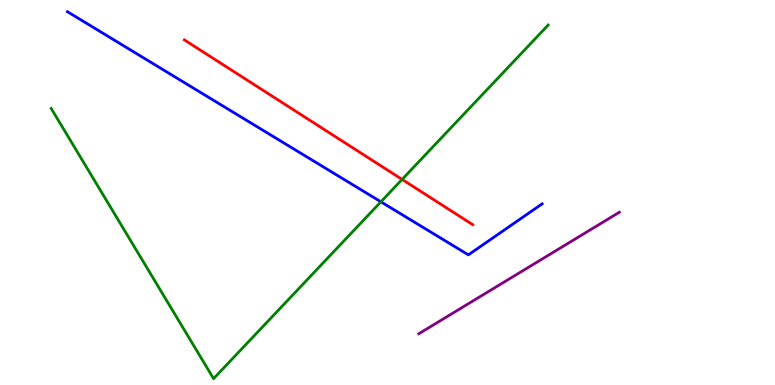[{'lines': ['blue', 'red'], 'intersections': []}, {'lines': ['green', 'red'], 'intersections': [{'x': 5.19, 'y': 5.34}]}, {'lines': ['purple', 'red'], 'intersections': []}, {'lines': ['blue', 'green'], 'intersections': [{'x': 4.91, 'y': 4.76}]}, {'lines': ['blue', 'purple'], 'intersections': []}, {'lines': ['green', 'purple'], 'intersections': []}]